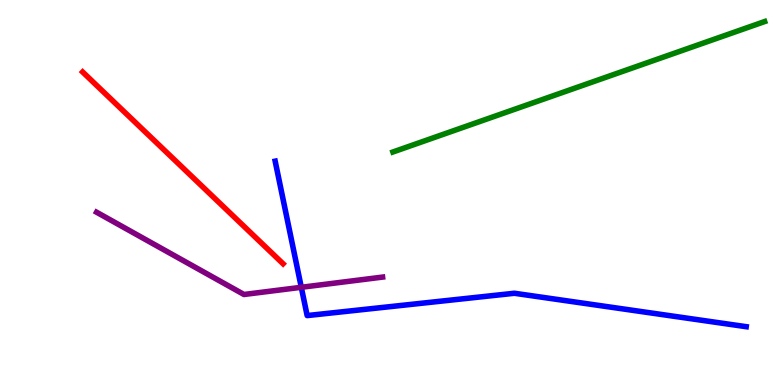[{'lines': ['blue', 'red'], 'intersections': []}, {'lines': ['green', 'red'], 'intersections': []}, {'lines': ['purple', 'red'], 'intersections': []}, {'lines': ['blue', 'green'], 'intersections': []}, {'lines': ['blue', 'purple'], 'intersections': [{'x': 3.89, 'y': 2.54}]}, {'lines': ['green', 'purple'], 'intersections': []}]